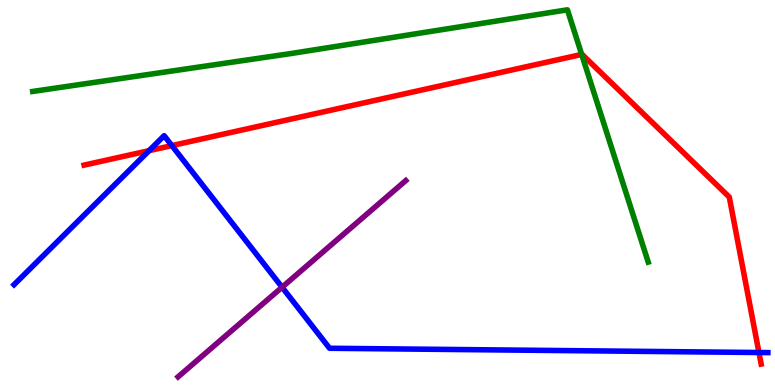[{'lines': ['blue', 'red'], 'intersections': [{'x': 1.92, 'y': 6.09}, {'x': 2.22, 'y': 6.22}, {'x': 9.79, 'y': 0.844}]}, {'lines': ['green', 'red'], 'intersections': [{'x': 7.51, 'y': 8.59}]}, {'lines': ['purple', 'red'], 'intersections': []}, {'lines': ['blue', 'green'], 'intersections': []}, {'lines': ['blue', 'purple'], 'intersections': [{'x': 3.64, 'y': 2.54}]}, {'lines': ['green', 'purple'], 'intersections': []}]